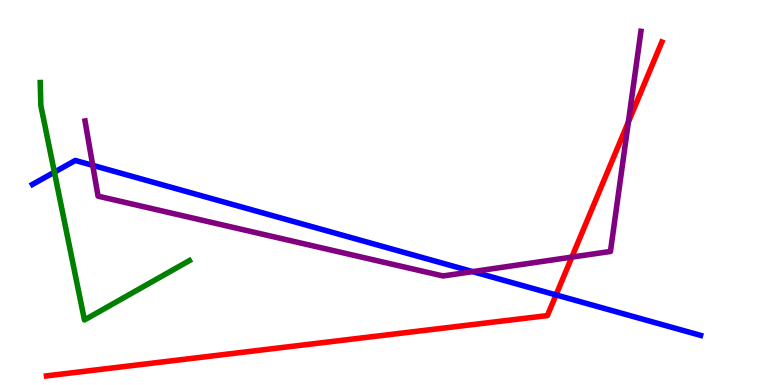[{'lines': ['blue', 'red'], 'intersections': [{'x': 7.17, 'y': 2.34}]}, {'lines': ['green', 'red'], 'intersections': []}, {'lines': ['purple', 'red'], 'intersections': [{'x': 7.38, 'y': 3.32}, {'x': 8.11, 'y': 6.83}]}, {'lines': ['blue', 'green'], 'intersections': [{'x': 0.702, 'y': 5.53}]}, {'lines': ['blue', 'purple'], 'intersections': [{'x': 1.2, 'y': 5.71}, {'x': 6.1, 'y': 2.94}]}, {'lines': ['green', 'purple'], 'intersections': []}]